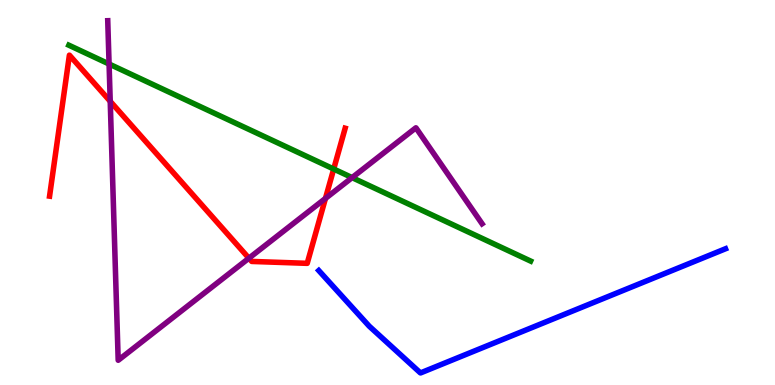[{'lines': ['blue', 'red'], 'intersections': []}, {'lines': ['green', 'red'], 'intersections': [{'x': 4.31, 'y': 5.61}]}, {'lines': ['purple', 'red'], 'intersections': [{'x': 1.42, 'y': 7.37}, {'x': 3.21, 'y': 3.29}, {'x': 4.2, 'y': 4.85}]}, {'lines': ['blue', 'green'], 'intersections': []}, {'lines': ['blue', 'purple'], 'intersections': []}, {'lines': ['green', 'purple'], 'intersections': [{'x': 1.41, 'y': 8.34}, {'x': 4.54, 'y': 5.39}]}]